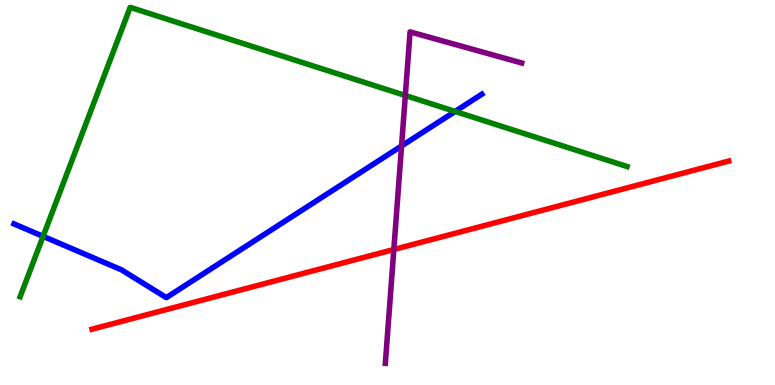[{'lines': ['blue', 'red'], 'intersections': []}, {'lines': ['green', 'red'], 'intersections': []}, {'lines': ['purple', 'red'], 'intersections': [{'x': 5.08, 'y': 3.52}]}, {'lines': ['blue', 'green'], 'intersections': [{'x': 0.556, 'y': 3.86}, {'x': 5.87, 'y': 7.11}]}, {'lines': ['blue', 'purple'], 'intersections': [{'x': 5.18, 'y': 6.21}]}, {'lines': ['green', 'purple'], 'intersections': [{'x': 5.23, 'y': 7.52}]}]